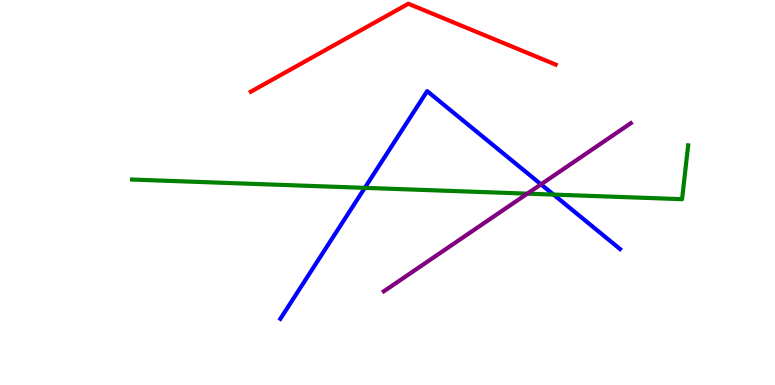[{'lines': ['blue', 'red'], 'intersections': []}, {'lines': ['green', 'red'], 'intersections': []}, {'lines': ['purple', 'red'], 'intersections': []}, {'lines': ['blue', 'green'], 'intersections': [{'x': 4.71, 'y': 5.12}, {'x': 7.14, 'y': 4.95}]}, {'lines': ['blue', 'purple'], 'intersections': [{'x': 6.98, 'y': 5.21}]}, {'lines': ['green', 'purple'], 'intersections': [{'x': 6.8, 'y': 4.97}]}]